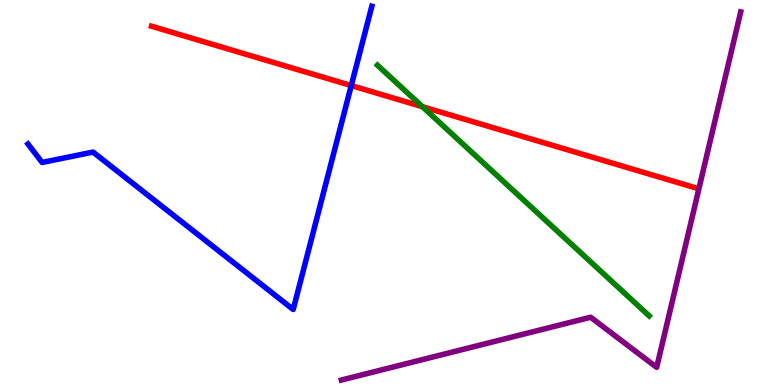[{'lines': ['blue', 'red'], 'intersections': [{'x': 4.53, 'y': 7.78}]}, {'lines': ['green', 'red'], 'intersections': [{'x': 5.45, 'y': 7.23}]}, {'lines': ['purple', 'red'], 'intersections': []}, {'lines': ['blue', 'green'], 'intersections': []}, {'lines': ['blue', 'purple'], 'intersections': []}, {'lines': ['green', 'purple'], 'intersections': []}]